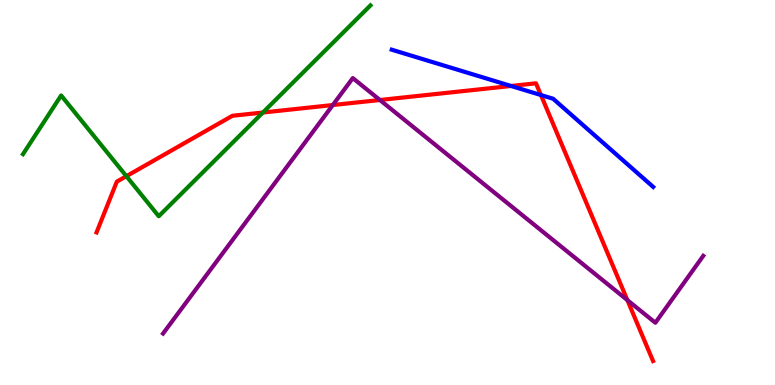[{'lines': ['blue', 'red'], 'intersections': [{'x': 6.59, 'y': 7.77}, {'x': 6.98, 'y': 7.53}]}, {'lines': ['green', 'red'], 'intersections': [{'x': 1.63, 'y': 5.42}, {'x': 3.39, 'y': 7.08}]}, {'lines': ['purple', 'red'], 'intersections': [{'x': 4.29, 'y': 7.27}, {'x': 4.9, 'y': 7.4}, {'x': 8.1, 'y': 2.2}]}, {'lines': ['blue', 'green'], 'intersections': []}, {'lines': ['blue', 'purple'], 'intersections': []}, {'lines': ['green', 'purple'], 'intersections': []}]